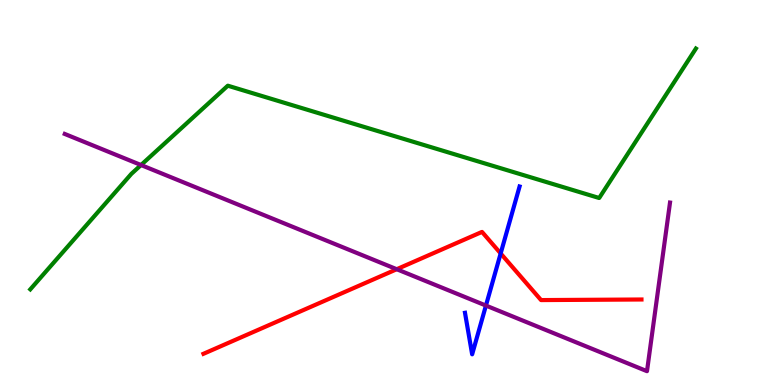[{'lines': ['blue', 'red'], 'intersections': [{'x': 6.46, 'y': 3.42}]}, {'lines': ['green', 'red'], 'intersections': []}, {'lines': ['purple', 'red'], 'intersections': [{'x': 5.12, 'y': 3.01}]}, {'lines': ['blue', 'green'], 'intersections': []}, {'lines': ['blue', 'purple'], 'intersections': [{'x': 6.27, 'y': 2.06}]}, {'lines': ['green', 'purple'], 'intersections': [{'x': 1.82, 'y': 5.71}]}]